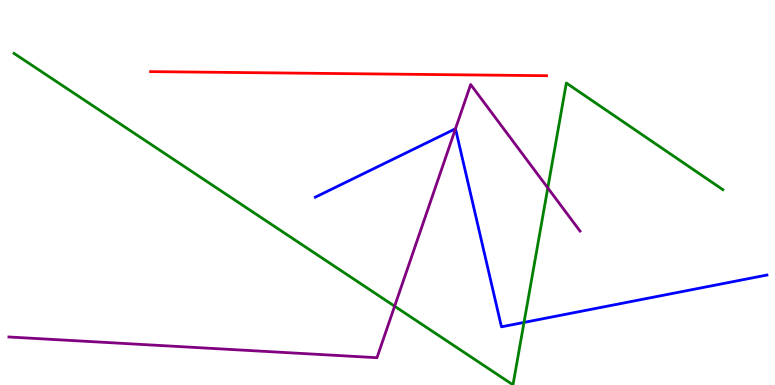[{'lines': ['blue', 'red'], 'intersections': []}, {'lines': ['green', 'red'], 'intersections': []}, {'lines': ['purple', 'red'], 'intersections': []}, {'lines': ['blue', 'green'], 'intersections': [{'x': 6.76, 'y': 1.63}]}, {'lines': ['blue', 'purple'], 'intersections': [{'x': 5.88, 'y': 6.66}]}, {'lines': ['green', 'purple'], 'intersections': [{'x': 5.09, 'y': 2.05}, {'x': 7.07, 'y': 5.12}]}]